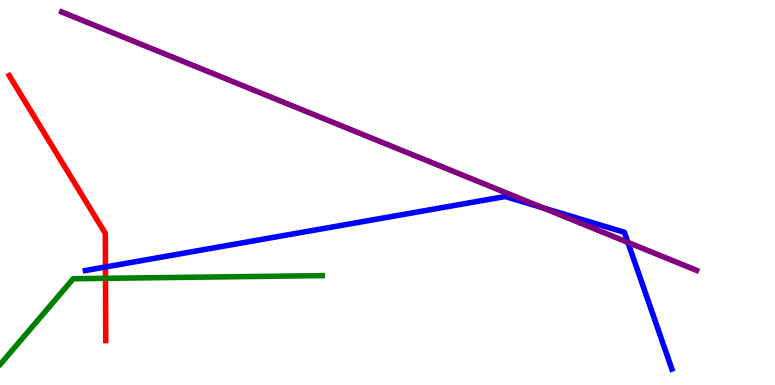[{'lines': ['blue', 'red'], 'intersections': [{'x': 1.36, 'y': 3.07}]}, {'lines': ['green', 'red'], 'intersections': [{'x': 1.36, 'y': 2.77}]}, {'lines': ['purple', 'red'], 'intersections': []}, {'lines': ['blue', 'green'], 'intersections': []}, {'lines': ['blue', 'purple'], 'intersections': [{'x': 7.01, 'y': 4.6}, {'x': 8.1, 'y': 3.7}]}, {'lines': ['green', 'purple'], 'intersections': []}]